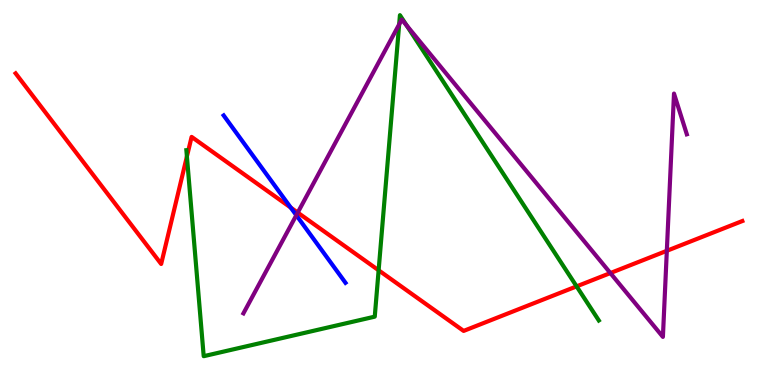[{'lines': ['blue', 'red'], 'intersections': [{'x': 3.75, 'y': 4.61}]}, {'lines': ['green', 'red'], 'intersections': [{'x': 2.41, 'y': 5.93}, {'x': 4.89, 'y': 2.98}, {'x': 7.44, 'y': 2.56}]}, {'lines': ['purple', 'red'], 'intersections': [{'x': 3.84, 'y': 4.48}, {'x': 7.88, 'y': 2.91}, {'x': 8.6, 'y': 3.49}]}, {'lines': ['blue', 'green'], 'intersections': []}, {'lines': ['blue', 'purple'], 'intersections': [{'x': 3.82, 'y': 4.41}]}, {'lines': ['green', 'purple'], 'intersections': [{'x': 5.15, 'y': 9.37}, {'x': 5.25, 'y': 9.34}]}]